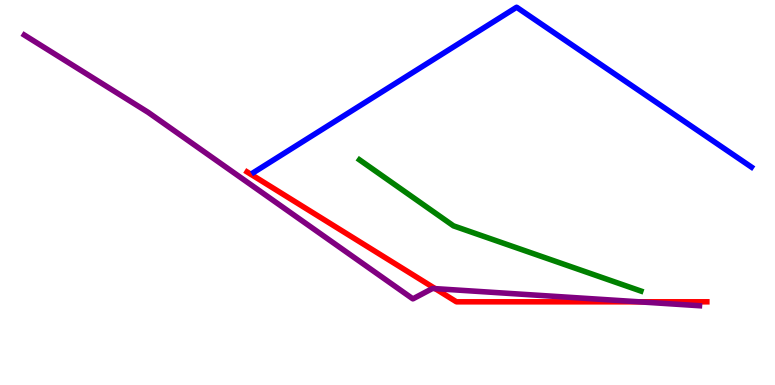[{'lines': ['blue', 'red'], 'intersections': []}, {'lines': ['green', 'red'], 'intersections': []}, {'lines': ['purple', 'red'], 'intersections': [{'x': 5.62, 'y': 2.5}, {'x': 8.24, 'y': 2.16}]}, {'lines': ['blue', 'green'], 'intersections': []}, {'lines': ['blue', 'purple'], 'intersections': []}, {'lines': ['green', 'purple'], 'intersections': []}]